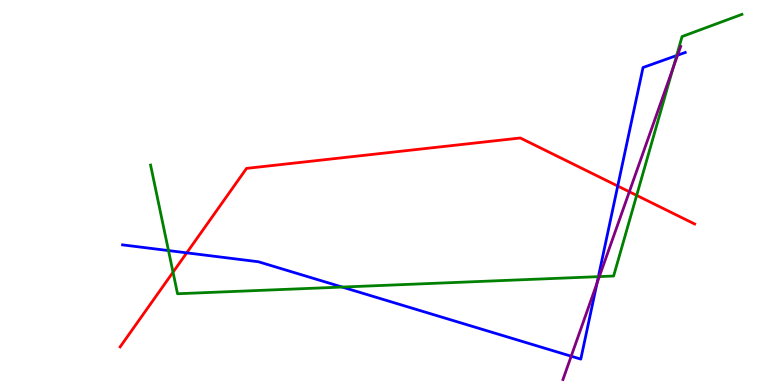[{'lines': ['blue', 'red'], 'intersections': [{'x': 2.41, 'y': 3.43}, {'x': 7.97, 'y': 5.17}]}, {'lines': ['green', 'red'], 'intersections': [{'x': 2.23, 'y': 2.93}, {'x': 8.22, 'y': 4.93}]}, {'lines': ['purple', 'red'], 'intersections': [{'x': 8.12, 'y': 5.02}]}, {'lines': ['blue', 'green'], 'intersections': [{'x': 2.17, 'y': 3.49}, {'x': 4.42, 'y': 2.54}, {'x': 7.72, 'y': 2.81}, {'x': 8.73, 'y': 8.56}]}, {'lines': ['blue', 'purple'], 'intersections': [{'x': 7.37, 'y': 0.748}, {'x': 7.7, 'y': 2.64}, {'x': 8.74, 'y': 8.57}]}, {'lines': ['green', 'purple'], 'intersections': [{'x': 7.73, 'y': 2.82}, {'x': 8.69, 'y': 8.24}]}]